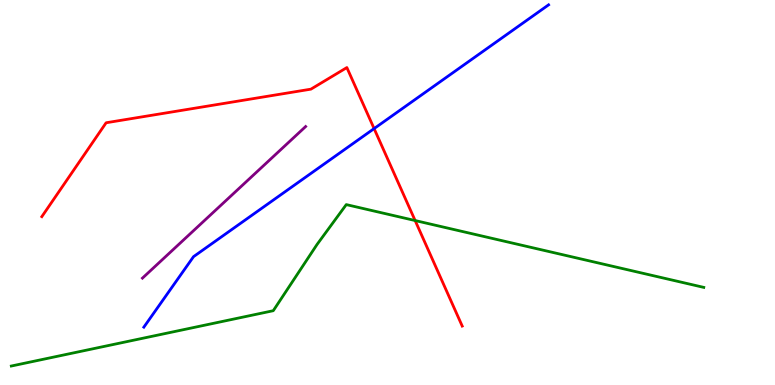[{'lines': ['blue', 'red'], 'intersections': [{'x': 4.83, 'y': 6.66}]}, {'lines': ['green', 'red'], 'intersections': [{'x': 5.36, 'y': 4.27}]}, {'lines': ['purple', 'red'], 'intersections': []}, {'lines': ['blue', 'green'], 'intersections': []}, {'lines': ['blue', 'purple'], 'intersections': []}, {'lines': ['green', 'purple'], 'intersections': []}]